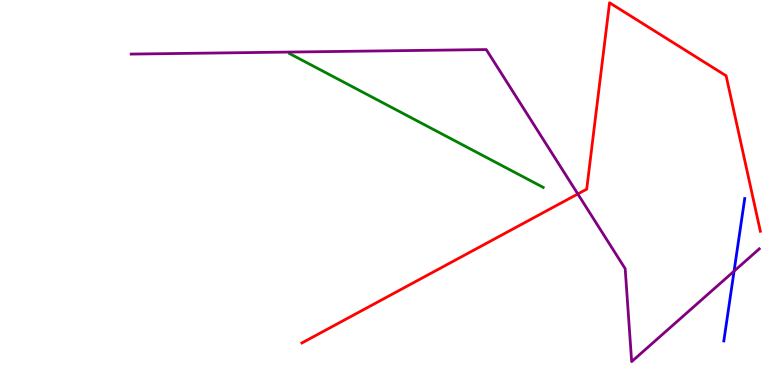[{'lines': ['blue', 'red'], 'intersections': []}, {'lines': ['green', 'red'], 'intersections': []}, {'lines': ['purple', 'red'], 'intersections': [{'x': 7.46, 'y': 4.96}]}, {'lines': ['blue', 'green'], 'intersections': []}, {'lines': ['blue', 'purple'], 'intersections': [{'x': 9.47, 'y': 2.96}]}, {'lines': ['green', 'purple'], 'intersections': []}]